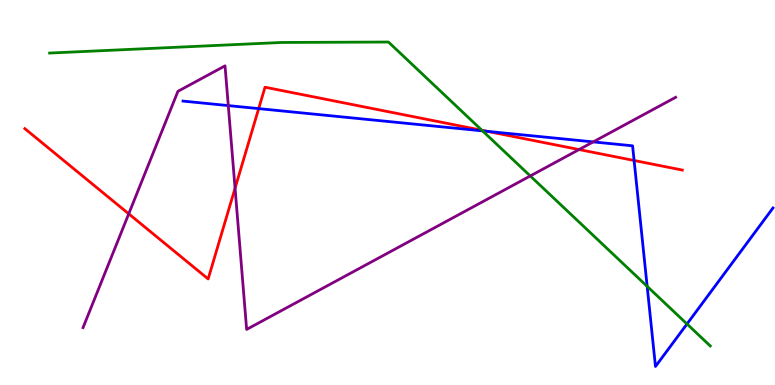[{'lines': ['blue', 'red'], 'intersections': [{'x': 3.34, 'y': 7.18}, {'x': 6.29, 'y': 6.59}, {'x': 8.18, 'y': 5.83}]}, {'lines': ['green', 'red'], 'intersections': [{'x': 6.22, 'y': 6.62}]}, {'lines': ['purple', 'red'], 'intersections': [{'x': 1.66, 'y': 4.45}, {'x': 3.03, 'y': 5.11}, {'x': 7.47, 'y': 6.12}]}, {'lines': ['blue', 'green'], 'intersections': [{'x': 6.23, 'y': 6.6}, {'x': 8.35, 'y': 2.56}, {'x': 8.86, 'y': 1.59}]}, {'lines': ['blue', 'purple'], 'intersections': [{'x': 2.95, 'y': 7.26}, {'x': 7.65, 'y': 6.31}]}, {'lines': ['green', 'purple'], 'intersections': [{'x': 6.84, 'y': 5.43}]}]